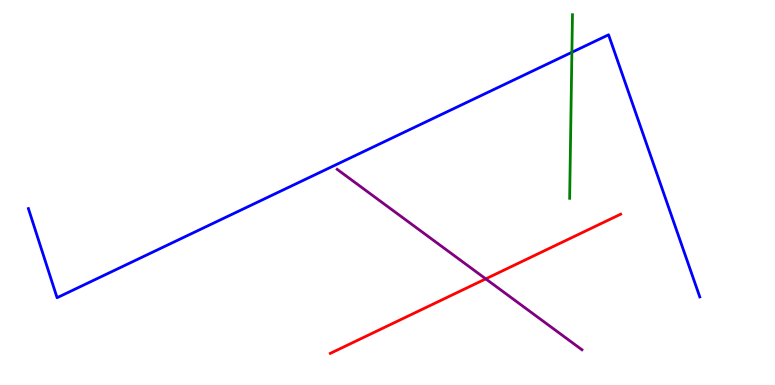[{'lines': ['blue', 'red'], 'intersections': []}, {'lines': ['green', 'red'], 'intersections': []}, {'lines': ['purple', 'red'], 'intersections': [{'x': 6.27, 'y': 2.76}]}, {'lines': ['blue', 'green'], 'intersections': [{'x': 7.38, 'y': 8.64}]}, {'lines': ['blue', 'purple'], 'intersections': []}, {'lines': ['green', 'purple'], 'intersections': []}]